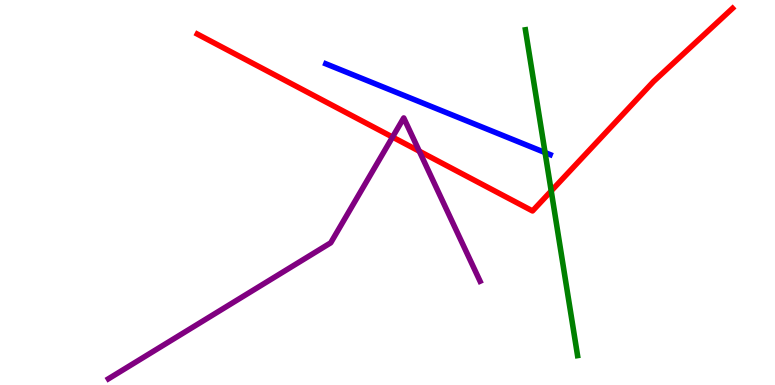[{'lines': ['blue', 'red'], 'intersections': []}, {'lines': ['green', 'red'], 'intersections': [{'x': 7.11, 'y': 5.04}]}, {'lines': ['purple', 'red'], 'intersections': [{'x': 5.07, 'y': 6.44}, {'x': 5.41, 'y': 6.07}]}, {'lines': ['blue', 'green'], 'intersections': [{'x': 7.03, 'y': 6.04}]}, {'lines': ['blue', 'purple'], 'intersections': []}, {'lines': ['green', 'purple'], 'intersections': []}]